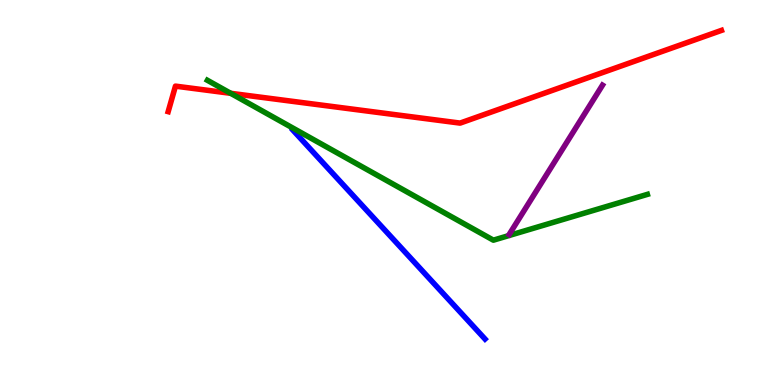[{'lines': ['blue', 'red'], 'intersections': []}, {'lines': ['green', 'red'], 'intersections': [{'x': 2.98, 'y': 7.58}]}, {'lines': ['purple', 'red'], 'intersections': []}, {'lines': ['blue', 'green'], 'intersections': []}, {'lines': ['blue', 'purple'], 'intersections': []}, {'lines': ['green', 'purple'], 'intersections': []}]